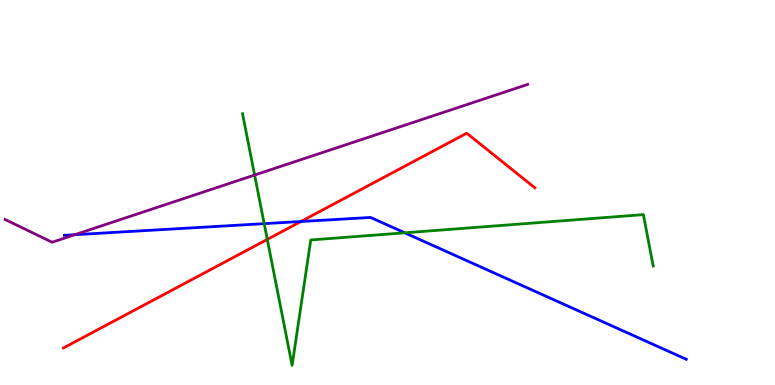[{'lines': ['blue', 'red'], 'intersections': [{'x': 3.88, 'y': 4.25}]}, {'lines': ['green', 'red'], 'intersections': [{'x': 3.45, 'y': 3.78}]}, {'lines': ['purple', 'red'], 'intersections': []}, {'lines': ['blue', 'green'], 'intersections': [{'x': 3.41, 'y': 4.19}, {'x': 5.22, 'y': 3.95}]}, {'lines': ['blue', 'purple'], 'intersections': [{'x': 0.966, 'y': 3.9}]}, {'lines': ['green', 'purple'], 'intersections': [{'x': 3.29, 'y': 5.45}]}]